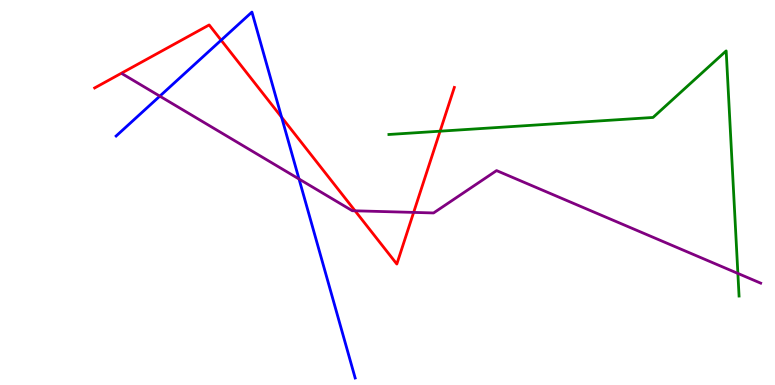[{'lines': ['blue', 'red'], 'intersections': [{'x': 2.85, 'y': 8.96}, {'x': 3.63, 'y': 6.96}]}, {'lines': ['green', 'red'], 'intersections': [{'x': 5.68, 'y': 6.59}]}, {'lines': ['purple', 'red'], 'intersections': [{'x': 4.58, 'y': 4.52}, {'x': 5.34, 'y': 4.48}]}, {'lines': ['blue', 'green'], 'intersections': []}, {'lines': ['blue', 'purple'], 'intersections': [{'x': 2.06, 'y': 7.5}, {'x': 3.86, 'y': 5.35}]}, {'lines': ['green', 'purple'], 'intersections': [{'x': 9.52, 'y': 2.9}]}]